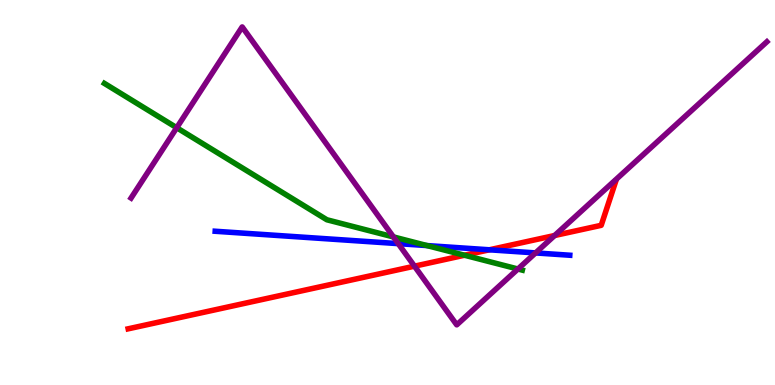[{'lines': ['blue', 'red'], 'intersections': [{'x': 6.31, 'y': 3.51}]}, {'lines': ['green', 'red'], 'intersections': [{'x': 5.99, 'y': 3.37}]}, {'lines': ['purple', 'red'], 'intersections': [{'x': 5.35, 'y': 3.09}, {'x': 7.16, 'y': 3.88}]}, {'lines': ['blue', 'green'], 'intersections': [{'x': 5.51, 'y': 3.62}]}, {'lines': ['blue', 'purple'], 'intersections': [{'x': 5.14, 'y': 3.67}, {'x': 6.91, 'y': 3.43}]}, {'lines': ['green', 'purple'], 'intersections': [{'x': 2.28, 'y': 6.68}, {'x': 5.08, 'y': 3.85}, {'x': 6.68, 'y': 3.01}]}]